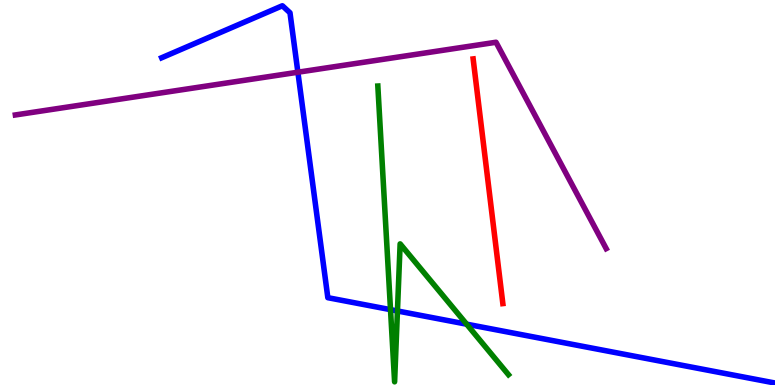[{'lines': ['blue', 'red'], 'intersections': []}, {'lines': ['green', 'red'], 'intersections': []}, {'lines': ['purple', 'red'], 'intersections': []}, {'lines': ['blue', 'green'], 'intersections': [{'x': 5.04, 'y': 1.96}, {'x': 5.13, 'y': 1.92}, {'x': 6.02, 'y': 1.58}]}, {'lines': ['blue', 'purple'], 'intersections': [{'x': 3.84, 'y': 8.12}]}, {'lines': ['green', 'purple'], 'intersections': []}]